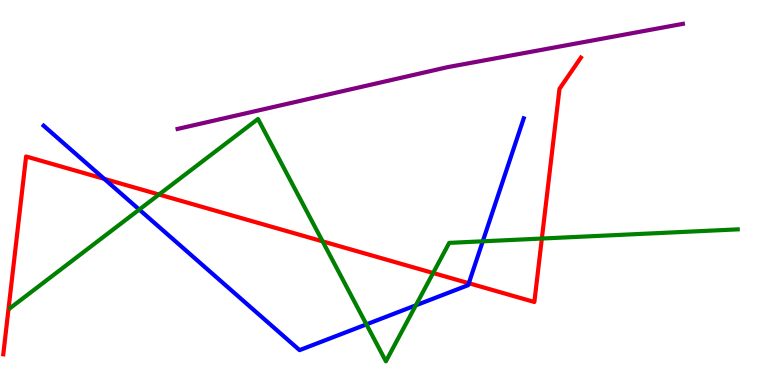[{'lines': ['blue', 'red'], 'intersections': [{'x': 1.34, 'y': 5.35}, {'x': 6.05, 'y': 2.64}]}, {'lines': ['green', 'red'], 'intersections': [{'x': 2.05, 'y': 4.95}, {'x': 4.16, 'y': 3.73}, {'x': 5.59, 'y': 2.91}, {'x': 6.99, 'y': 3.8}]}, {'lines': ['purple', 'red'], 'intersections': []}, {'lines': ['blue', 'green'], 'intersections': [{'x': 1.8, 'y': 4.56}, {'x': 4.73, 'y': 1.57}, {'x': 5.37, 'y': 2.07}, {'x': 6.23, 'y': 3.73}]}, {'lines': ['blue', 'purple'], 'intersections': []}, {'lines': ['green', 'purple'], 'intersections': []}]